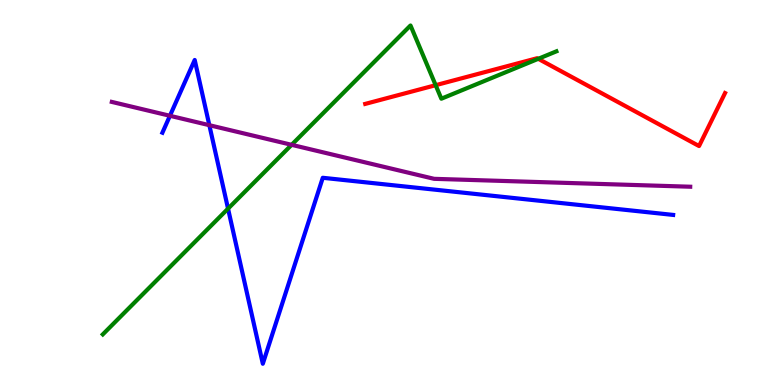[{'lines': ['blue', 'red'], 'intersections': []}, {'lines': ['green', 'red'], 'intersections': [{'x': 5.62, 'y': 7.79}, {'x': 6.95, 'y': 8.47}]}, {'lines': ['purple', 'red'], 'intersections': []}, {'lines': ['blue', 'green'], 'intersections': [{'x': 2.94, 'y': 4.58}]}, {'lines': ['blue', 'purple'], 'intersections': [{'x': 2.19, 'y': 6.99}, {'x': 2.7, 'y': 6.75}]}, {'lines': ['green', 'purple'], 'intersections': [{'x': 3.76, 'y': 6.24}]}]